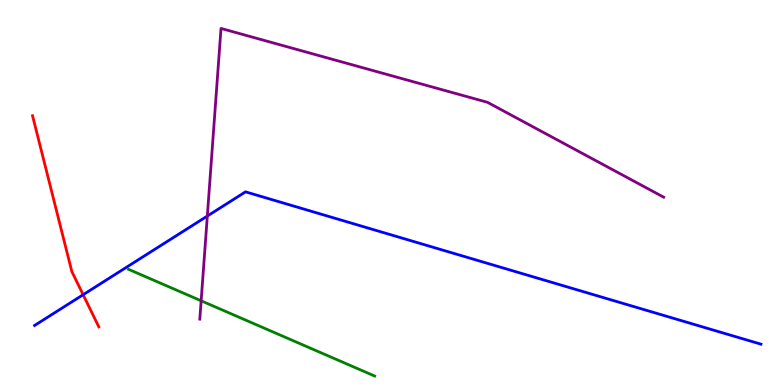[{'lines': ['blue', 'red'], 'intersections': [{'x': 1.07, 'y': 2.35}]}, {'lines': ['green', 'red'], 'intersections': []}, {'lines': ['purple', 'red'], 'intersections': []}, {'lines': ['blue', 'green'], 'intersections': []}, {'lines': ['blue', 'purple'], 'intersections': [{'x': 2.68, 'y': 4.39}]}, {'lines': ['green', 'purple'], 'intersections': [{'x': 2.6, 'y': 2.19}]}]